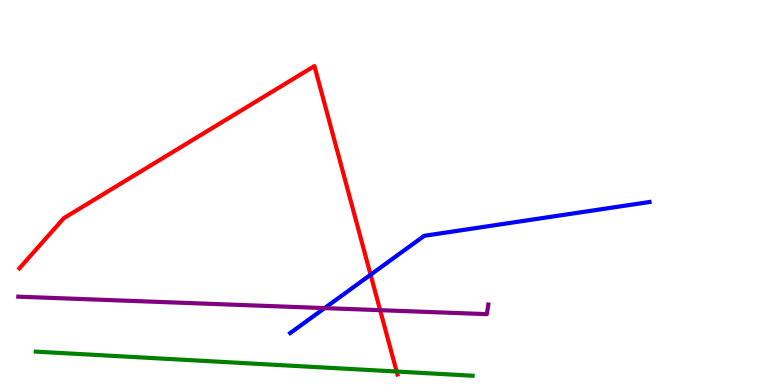[{'lines': ['blue', 'red'], 'intersections': [{'x': 4.78, 'y': 2.86}]}, {'lines': ['green', 'red'], 'intersections': [{'x': 5.12, 'y': 0.35}]}, {'lines': ['purple', 'red'], 'intersections': [{'x': 4.91, 'y': 1.94}]}, {'lines': ['blue', 'green'], 'intersections': []}, {'lines': ['blue', 'purple'], 'intersections': [{'x': 4.19, 'y': 2.0}]}, {'lines': ['green', 'purple'], 'intersections': []}]